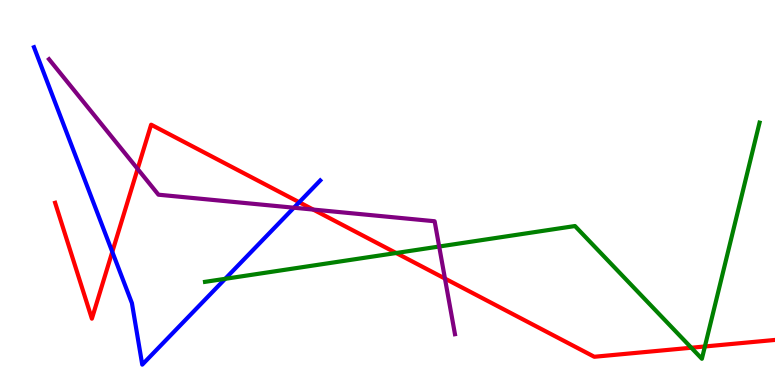[{'lines': ['blue', 'red'], 'intersections': [{'x': 1.45, 'y': 3.46}, {'x': 3.86, 'y': 4.75}]}, {'lines': ['green', 'red'], 'intersections': [{'x': 5.11, 'y': 3.43}, {'x': 8.92, 'y': 0.968}, {'x': 9.1, 'y': 1.0}]}, {'lines': ['purple', 'red'], 'intersections': [{'x': 1.78, 'y': 5.61}, {'x': 4.04, 'y': 4.56}, {'x': 5.74, 'y': 2.76}]}, {'lines': ['blue', 'green'], 'intersections': [{'x': 2.91, 'y': 2.76}]}, {'lines': ['blue', 'purple'], 'intersections': [{'x': 3.79, 'y': 4.6}]}, {'lines': ['green', 'purple'], 'intersections': [{'x': 5.67, 'y': 3.6}]}]